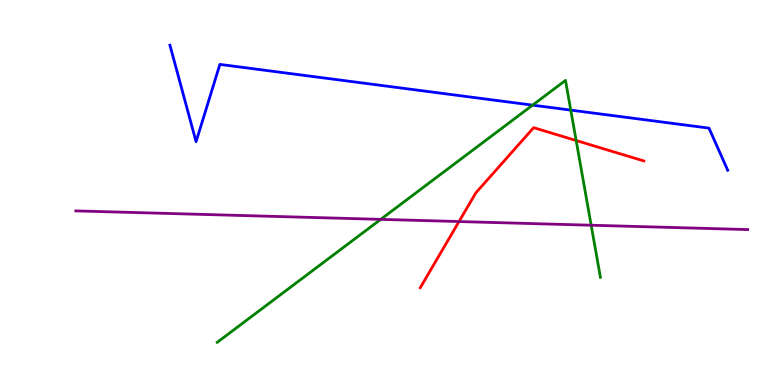[{'lines': ['blue', 'red'], 'intersections': []}, {'lines': ['green', 'red'], 'intersections': [{'x': 7.43, 'y': 6.35}]}, {'lines': ['purple', 'red'], 'intersections': [{'x': 5.92, 'y': 4.25}]}, {'lines': ['blue', 'green'], 'intersections': [{'x': 6.87, 'y': 7.27}, {'x': 7.36, 'y': 7.14}]}, {'lines': ['blue', 'purple'], 'intersections': []}, {'lines': ['green', 'purple'], 'intersections': [{'x': 4.91, 'y': 4.3}, {'x': 7.63, 'y': 4.15}]}]